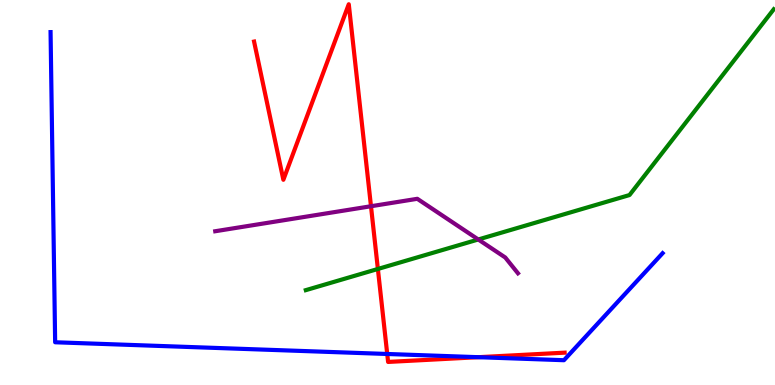[{'lines': ['blue', 'red'], 'intersections': [{'x': 5.0, 'y': 0.806}, {'x': 6.17, 'y': 0.722}]}, {'lines': ['green', 'red'], 'intersections': [{'x': 4.88, 'y': 3.01}]}, {'lines': ['purple', 'red'], 'intersections': [{'x': 4.79, 'y': 4.64}]}, {'lines': ['blue', 'green'], 'intersections': []}, {'lines': ['blue', 'purple'], 'intersections': []}, {'lines': ['green', 'purple'], 'intersections': [{'x': 6.17, 'y': 3.78}]}]